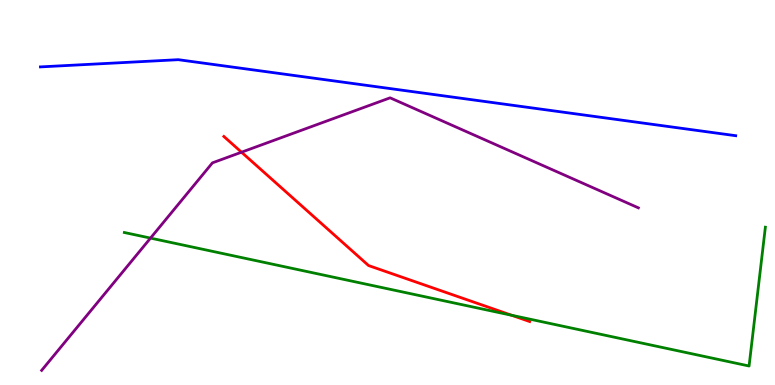[{'lines': ['blue', 'red'], 'intersections': []}, {'lines': ['green', 'red'], 'intersections': [{'x': 6.6, 'y': 1.81}]}, {'lines': ['purple', 'red'], 'intersections': [{'x': 3.12, 'y': 6.05}]}, {'lines': ['blue', 'green'], 'intersections': []}, {'lines': ['blue', 'purple'], 'intersections': []}, {'lines': ['green', 'purple'], 'intersections': [{'x': 1.94, 'y': 3.82}]}]